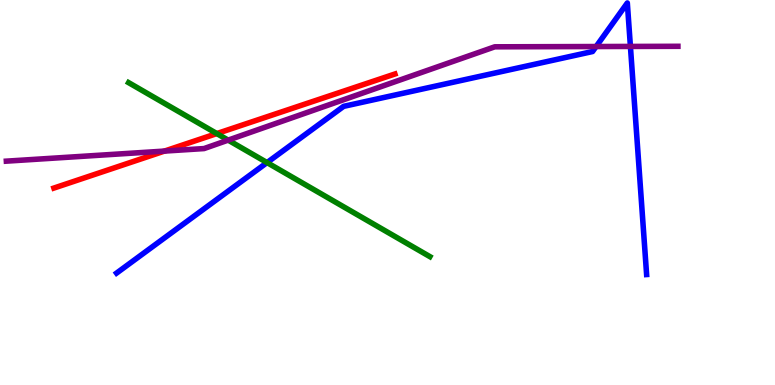[{'lines': ['blue', 'red'], 'intersections': []}, {'lines': ['green', 'red'], 'intersections': [{'x': 2.8, 'y': 6.53}]}, {'lines': ['purple', 'red'], 'intersections': [{'x': 2.12, 'y': 6.08}]}, {'lines': ['blue', 'green'], 'intersections': [{'x': 3.45, 'y': 5.78}]}, {'lines': ['blue', 'purple'], 'intersections': [{'x': 7.69, 'y': 8.79}, {'x': 8.13, 'y': 8.79}]}, {'lines': ['green', 'purple'], 'intersections': [{'x': 2.94, 'y': 6.36}]}]